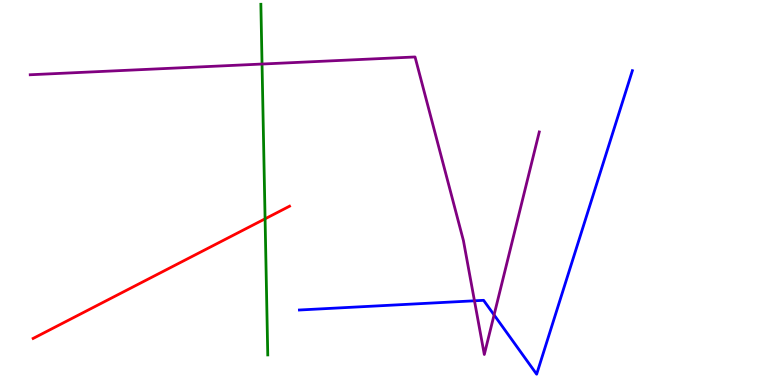[{'lines': ['blue', 'red'], 'intersections': []}, {'lines': ['green', 'red'], 'intersections': [{'x': 3.42, 'y': 4.32}]}, {'lines': ['purple', 'red'], 'intersections': []}, {'lines': ['blue', 'green'], 'intersections': []}, {'lines': ['blue', 'purple'], 'intersections': [{'x': 6.12, 'y': 2.19}, {'x': 6.38, 'y': 1.82}]}, {'lines': ['green', 'purple'], 'intersections': [{'x': 3.38, 'y': 8.34}]}]